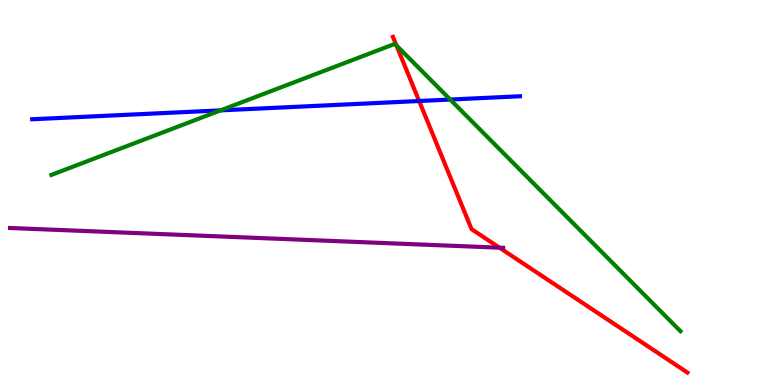[{'lines': ['blue', 'red'], 'intersections': [{'x': 5.41, 'y': 7.38}]}, {'lines': ['green', 'red'], 'intersections': [{'x': 5.12, 'y': 8.82}]}, {'lines': ['purple', 'red'], 'intersections': [{'x': 6.44, 'y': 3.57}]}, {'lines': ['blue', 'green'], 'intersections': [{'x': 2.85, 'y': 7.13}, {'x': 5.81, 'y': 7.41}]}, {'lines': ['blue', 'purple'], 'intersections': []}, {'lines': ['green', 'purple'], 'intersections': []}]